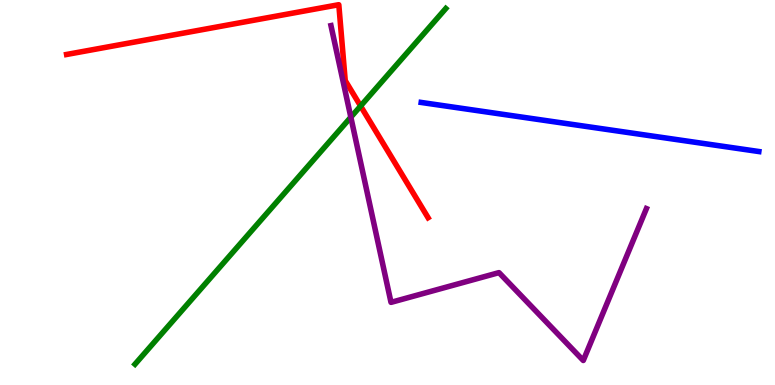[{'lines': ['blue', 'red'], 'intersections': []}, {'lines': ['green', 'red'], 'intersections': [{'x': 4.65, 'y': 7.25}]}, {'lines': ['purple', 'red'], 'intersections': []}, {'lines': ['blue', 'green'], 'intersections': []}, {'lines': ['blue', 'purple'], 'intersections': []}, {'lines': ['green', 'purple'], 'intersections': [{'x': 4.53, 'y': 6.96}]}]